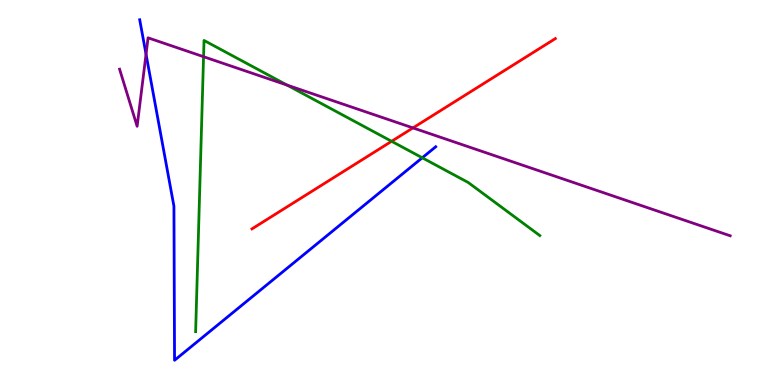[{'lines': ['blue', 'red'], 'intersections': []}, {'lines': ['green', 'red'], 'intersections': [{'x': 5.05, 'y': 6.33}]}, {'lines': ['purple', 'red'], 'intersections': [{'x': 5.33, 'y': 6.68}]}, {'lines': ['blue', 'green'], 'intersections': [{'x': 5.45, 'y': 5.9}]}, {'lines': ['blue', 'purple'], 'intersections': [{'x': 1.88, 'y': 8.59}]}, {'lines': ['green', 'purple'], 'intersections': [{'x': 2.63, 'y': 8.53}, {'x': 3.7, 'y': 7.79}]}]